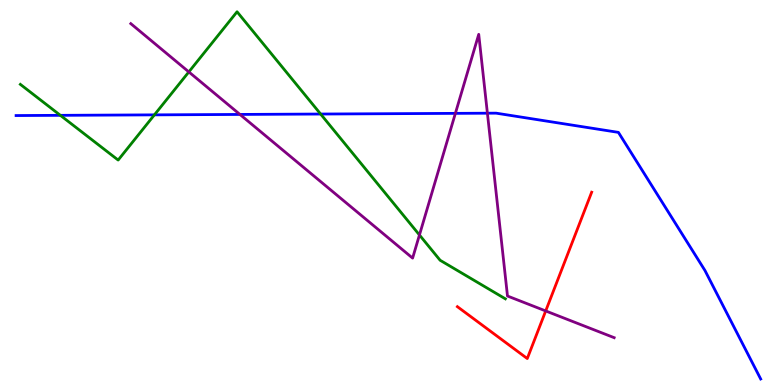[{'lines': ['blue', 'red'], 'intersections': []}, {'lines': ['green', 'red'], 'intersections': []}, {'lines': ['purple', 'red'], 'intersections': [{'x': 7.04, 'y': 1.92}]}, {'lines': ['blue', 'green'], 'intersections': [{'x': 0.779, 'y': 7.0}, {'x': 1.99, 'y': 7.02}, {'x': 4.14, 'y': 7.04}]}, {'lines': ['blue', 'purple'], 'intersections': [{'x': 3.1, 'y': 7.03}, {'x': 5.88, 'y': 7.06}, {'x': 6.29, 'y': 7.06}]}, {'lines': ['green', 'purple'], 'intersections': [{'x': 2.44, 'y': 8.13}, {'x': 5.41, 'y': 3.9}]}]